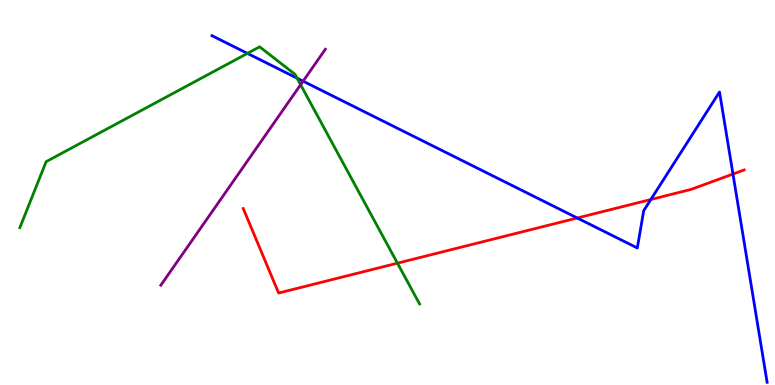[{'lines': ['blue', 'red'], 'intersections': [{'x': 7.45, 'y': 4.34}, {'x': 8.4, 'y': 4.82}, {'x': 9.46, 'y': 5.48}]}, {'lines': ['green', 'red'], 'intersections': [{'x': 5.13, 'y': 3.16}]}, {'lines': ['purple', 'red'], 'intersections': []}, {'lines': ['blue', 'green'], 'intersections': [{'x': 3.19, 'y': 8.61}, {'x': 3.83, 'y': 7.97}]}, {'lines': ['blue', 'purple'], 'intersections': [{'x': 3.91, 'y': 7.89}]}, {'lines': ['green', 'purple'], 'intersections': [{'x': 3.88, 'y': 7.8}]}]